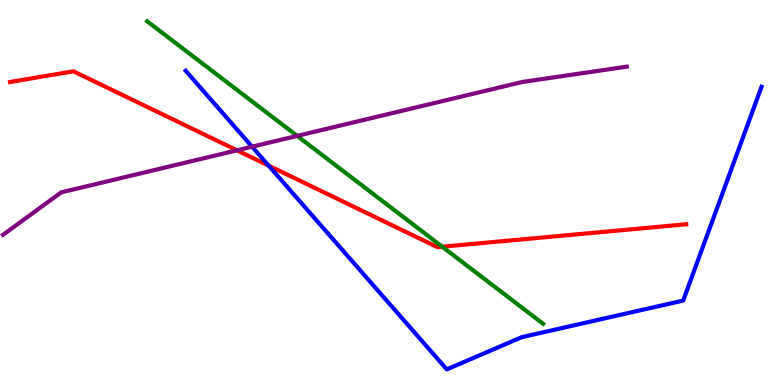[{'lines': ['blue', 'red'], 'intersections': [{'x': 3.47, 'y': 5.7}]}, {'lines': ['green', 'red'], 'intersections': [{'x': 5.71, 'y': 3.59}]}, {'lines': ['purple', 'red'], 'intersections': [{'x': 3.06, 'y': 6.1}]}, {'lines': ['blue', 'green'], 'intersections': []}, {'lines': ['blue', 'purple'], 'intersections': [{'x': 3.25, 'y': 6.19}]}, {'lines': ['green', 'purple'], 'intersections': [{'x': 3.83, 'y': 6.47}]}]